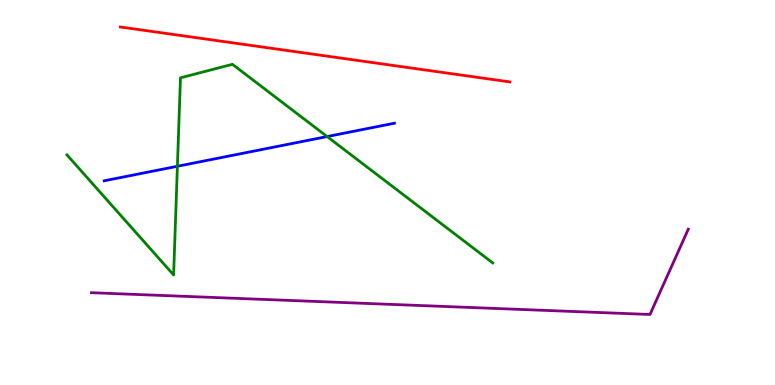[{'lines': ['blue', 'red'], 'intersections': []}, {'lines': ['green', 'red'], 'intersections': []}, {'lines': ['purple', 'red'], 'intersections': []}, {'lines': ['blue', 'green'], 'intersections': [{'x': 2.29, 'y': 5.68}, {'x': 4.22, 'y': 6.45}]}, {'lines': ['blue', 'purple'], 'intersections': []}, {'lines': ['green', 'purple'], 'intersections': []}]